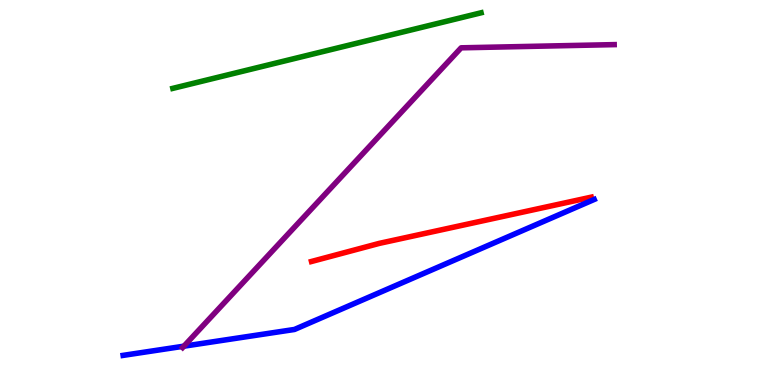[{'lines': ['blue', 'red'], 'intersections': []}, {'lines': ['green', 'red'], 'intersections': []}, {'lines': ['purple', 'red'], 'intersections': []}, {'lines': ['blue', 'green'], 'intersections': []}, {'lines': ['blue', 'purple'], 'intersections': [{'x': 2.37, 'y': 1.01}]}, {'lines': ['green', 'purple'], 'intersections': []}]